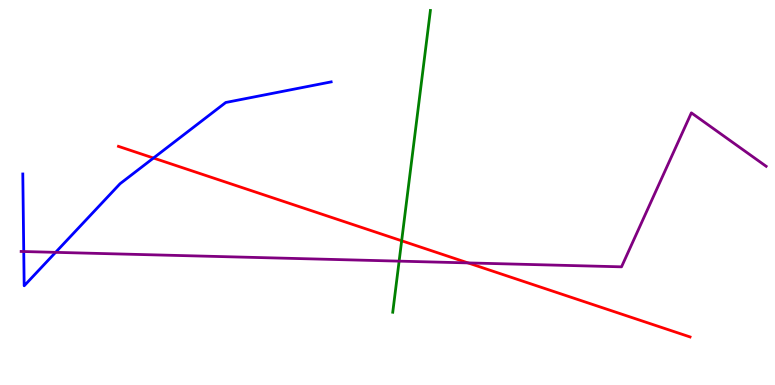[{'lines': ['blue', 'red'], 'intersections': [{'x': 1.98, 'y': 5.9}]}, {'lines': ['green', 'red'], 'intersections': [{'x': 5.18, 'y': 3.75}]}, {'lines': ['purple', 'red'], 'intersections': [{'x': 6.04, 'y': 3.17}]}, {'lines': ['blue', 'green'], 'intersections': []}, {'lines': ['blue', 'purple'], 'intersections': [{'x': 0.306, 'y': 3.47}, {'x': 0.717, 'y': 3.45}]}, {'lines': ['green', 'purple'], 'intersections': [{'x': 5.15, 'y': 3.22}]}]